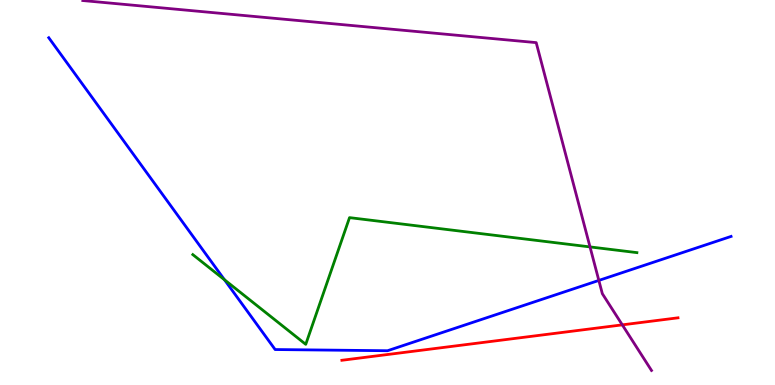[{'lines': ['blue', 'red'], 'intersections': []}, {'lines': ['green', 'red'], 'intersections': []}, {'lines': ['purple', 'red'], 'intersections': [{'x': 8.03, 'y': 1.56}]}, {'lines': ['blue', 'green'], 'intersections': [{'x': 2.9, 'y': 2.73}]}, {'lines': ['blue', 'purple'], 'intersections': [{'x': 7.73, 'y': 2.72}]}, {'lines': ['green', 'purple'], 'intersections': [{'x': 7.61, 'y': 3.59}]}]